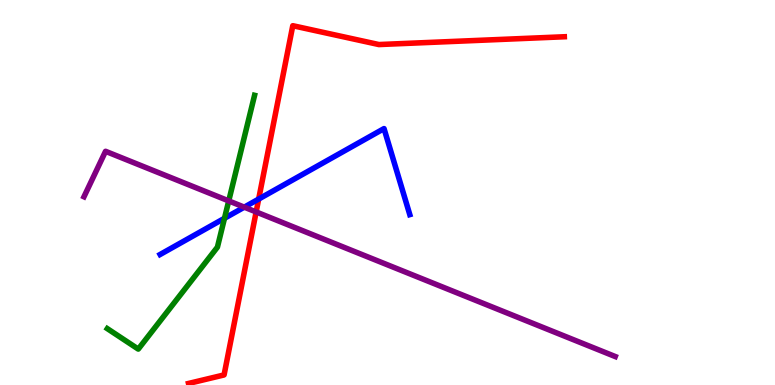[{'lines': ['blue', 'red'], 'intersections': [{'x': 3.34, 'y': 4.83}]}, {'lines': ['green', 'red'], 'intersections': []}, {'lines': ['purple', 'red'], 'intersections': [{'x': 3.31, 'y': 4.5}]}, {'lines': ['blue', 'green'], 'intersections': [{'x': 2.9, 'y': 4.33}]}, {'lines': ['blue', 'purple'], 'intersections': [{'x': 3.15, 'y': 4.62}]}, {'lines': ['green', 'purple'], 'intersections': [{'x': 2.95, 'y': 4.78}]}]